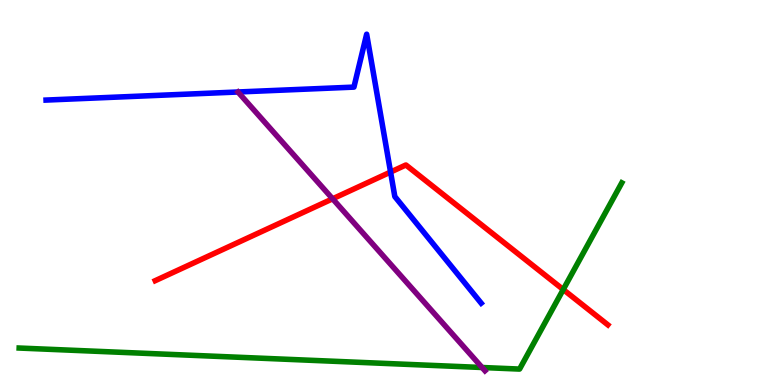[{'lines': ['blue', 'red'], 'intersections': [{'x': 5.04, 'y': 5.53}]}, {'lines': ['green', 'red'], 'intersections': [{'x': 7.27, 'y': 2.48}]}, {'lines': ['purple', 'red'], 'intersections': [{'x': 4.29, 'y': 4.84}]}, {'lines': ['blue', 'green'], 'intersections': []}, {'lines': ['blue', 'purple'], 'intersections': []}, {'lines': ['green', 'purple'], 'intersections': [{'x': 6.22, 'y': 0.454}]}]